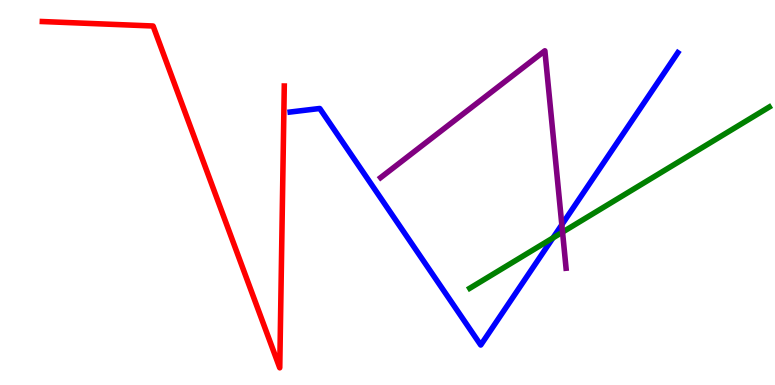[{'lines': ['blue', 'red'], 'intersections': []}, {'lines': ['green', 'red'], 'intersections': []}, {'lines': ['purple', 'red'], 'intersections': []}, {'lines': ['blue', 'green'], 'intersections': [{'x': 7.13, 'y': 3.82}]}, {'lines': ['blue', 'purple'], 'intersections': [{'x': 7.25, 'y': 4.16}]}, {'lines': ['green', 'purple'], 'intersections': [{'x': 7.26, 'y': 3.97}]}]